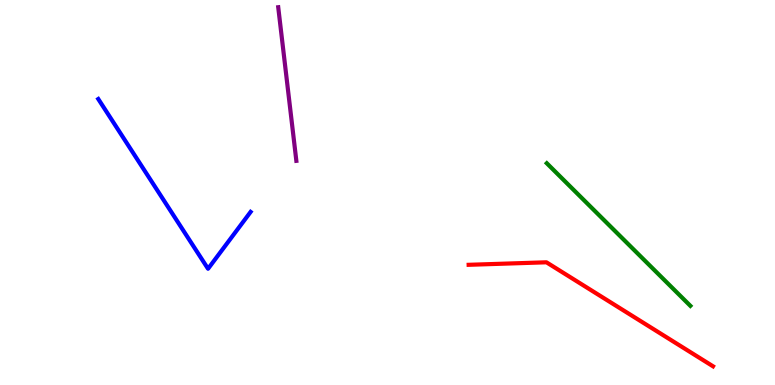[{'lines': ['blue', 'red'], 'intersections': []}, {'lines': ['green', 'red'], 'intersections': []}, {'lines': ['purple', 'red'], 'intersections': []}, {'lines': ['blue', 'green'], 'intersections': []}, {'lines': ['blue', 'purple'], 'intersections': []}, {'lines': ['green', 'purple'], 'intersections': []}]